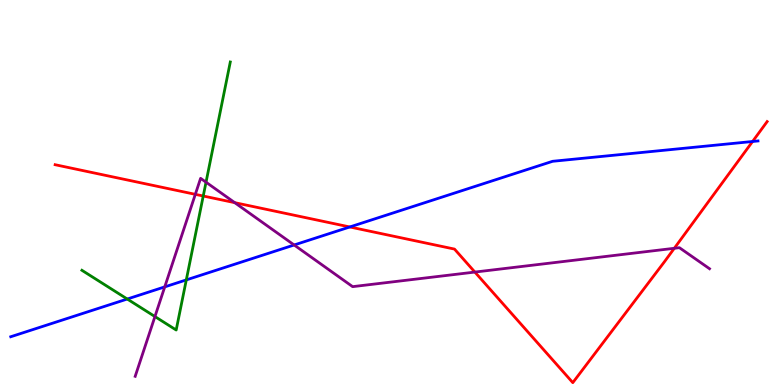[{'lines': ['blue', 'red'], 'intersections': [{'x': 4.51, 'y': 4.1}, {'x': 9.71, 'y': 6.32}]}, {'lines': ['green', 'red'], 'intersections': [{'x': 2.62, 'y': 4.91}]}, {'lines': ['purple', 'red'], 'intersections': [{'x': 2.52, 'y': 4.95}, {'x': 3.03, 'y': 4.74}, {'x': 6.13, 'y': 2.93}, {'x': 8.7, 'y': 3.55}]}, {'lines': ['blue', 'green'], 'intersections': [{'x': 1.64, 'y': 2.23}, {'x': 2.4, 'y': 2.73}]}, {'lines': ['blue', 'purple'], 'intersections': [{'x': 2.13, 'y': 2.55}, {'x': 3.8, 'y': 3.64}]}, {'lines': ['green', 'purple'], 'intersections': [{'x': 2.0, 'y': 1.78}, {'x': 2.66, 'y': 5.27}]}]